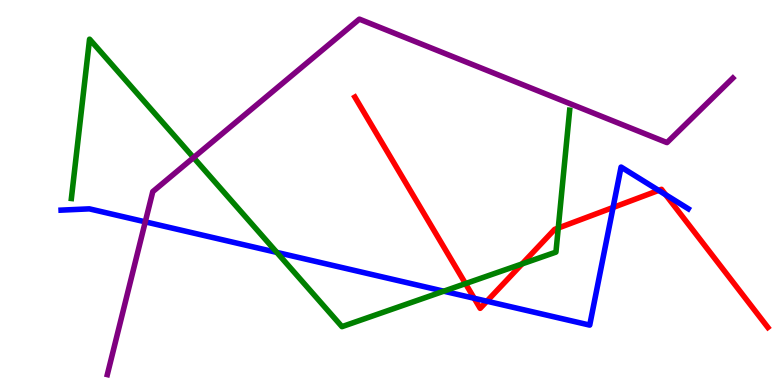[{'lines': ['blue', 'red'], 'intersections': [{'x': 6.12, 'y': 2.25}, {'x': 6.28, 'y': 2.18}, {'x': 7.91, 'y': 4.61}, {'x': 8.5, 'y': 5.05}, {'x': 8.59, 'y': 4.94}]}, {'lines': ['green', 'red'], 'intersections': [{'x': 6.01, 'y': 2.63}, {'x': 6.74, 'y': 3.15}, {'x': 7.2, 'y': 4.08}]}, {'lines': ['purple', 'red'], 'intersections': []}, {'lines': ['blue', 'green'], 'intersections': [{'x': 3.57, 'y': 3.44}, {'x': 5.73, 'y': 2.44}]}, {'lines': ['blue', 'purple'], 'intersections': [{'x': 1.87, 'y': 4.24}]}, {'lines': ['green', 'purple'], 'intersections': [{'x': 2.5, 'y': 5.91}]}]